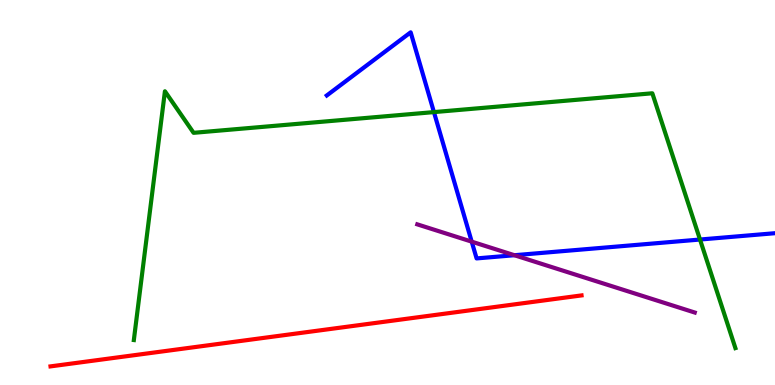[{'lines': ['blue', 'red'], 'intersections': []}, {'lines': ['green', 'red'], 'intersections': []}, {'lines': ['purple', 'red'], 'intersections': []}, {'lines': ['blue', 'green'], 'intersections': [{'x': 5.6, 'y': 7.09}, {'x': 9.03, 'y': 3.78}]}, {'lines': ['blue', 'purple'], 'intersections': [{'x': 6.09, 'y': 3.72}, {'x': 6.64, 'y': 3.37}]}, {'lines': ['green', 'purple'], 'intersections': []}]